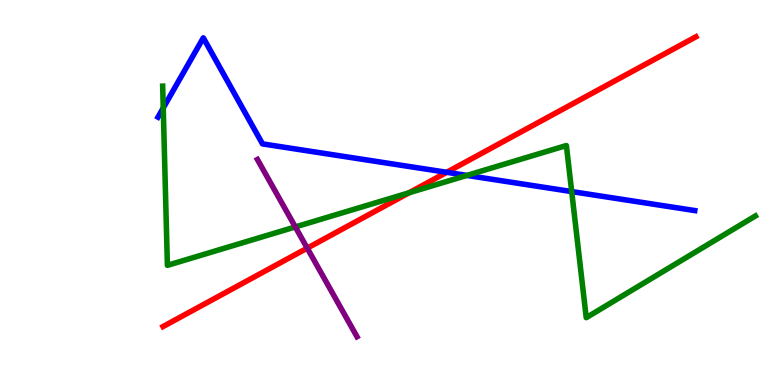[{'lines': ['blue', 'red'], 'intersections': [{'x': 5.76, 'y': 5.52}]}, {'lines': ['green', 'red'], 'intersections': [{'x': 5.28, 'y': 4.99}]}, {'lines': ['purple', 'red'], 'intersections': [{'x': 3.96, 'y': 3.55}]}, {'lines': ['blue', 'green'], 'intersections': [{'x': 2.11, 'y': 7.2}, {'x': 6.02, 'y': 5.44}, {'x': 7.38, 'y': 5.02}]}, {'lines': ['blue', 'purple'], 'intersections': []}, {'lines': ['green', 'purple'], 'intersections': [{'x': 3.81, 'y': 4.11}]}]